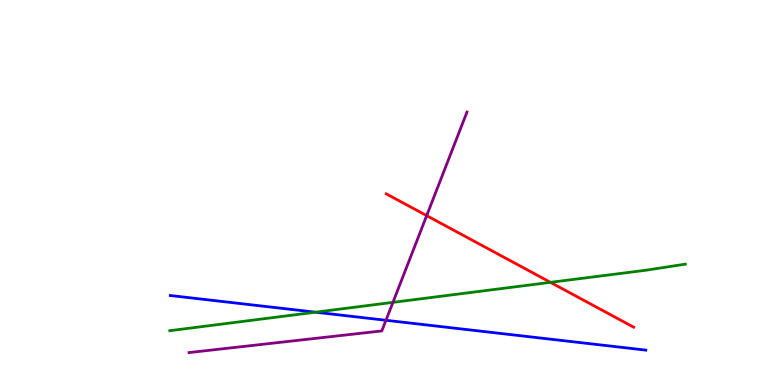[{'lines': ['blue', 'red'], 'intersections': []}, {'lines': ['green', 'red'], 'intersections': [{'x': 7.1, 'y': 2.67}]}, {'lines': ['purple', 'red'], 'intersections': [{'x': 5.51, 'y': 4.4}]}, {'lines': ['blue', 'green'], 'intersections': [{'x': 4.07, 'y': 1.89}]}, {'lines': ['blue', 'purple'], 'intersections': [{'x': 4.98, 'y': 1.68}]}, {'lines': ['green', 'purple'], 'intersections': [{'x': 5.07, 'y': 2.15}]}]